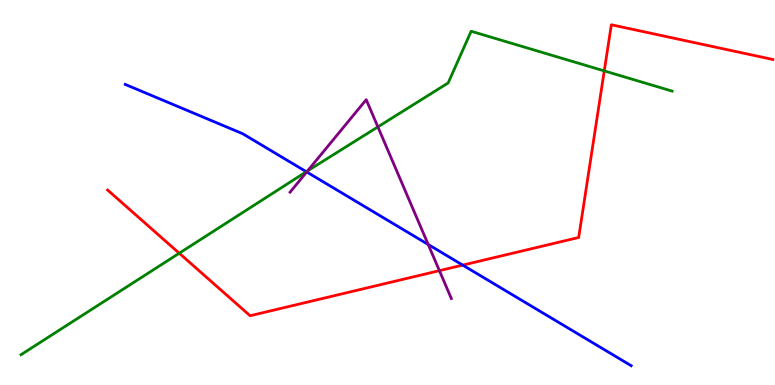[{'lines': ['blue', 'red'], 'intersections': [{'x': 5.97, 'y': 3.11}]}, {'lines': ['green', 'red'], 'intersections': [{'x': 2.31, 'y': 3.42}, {'x': 7.8, 'y': 8.16}]}, {'lines': ['purple', 'red'], 'intersections': [{'x': 5.67, 'y': 2.97}]}, {'lines': ['blue', 'green'], 'intersections': [{'x': 3.95, 'y': 5.54}]}, {'lines': ['blue', 'purple'], 'intersections': [{'x': 3.96, 'y': 5.53}, {'x': 5.53, 'y': 3.65}]}, {'lines': ['green', 'purple'], 'intersections': [{'x': 3.97, 'y': 5.56}, {'x': 4.88, 'y': 6.7}]}]